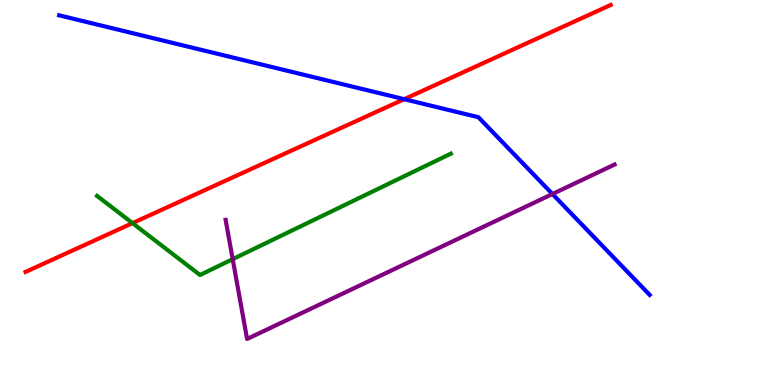[{'lines': ['blue', 'red'], 'intersections': [{'x': 5.22, 'y': 7.42}]}, {'lines': ['green', 'red'], 'intersections': [{'x': 1.71, 'y': 4.2}]}, {'lines': ['purple', 'red'], 'intersections': []}, {'lines': ['blue', 'green'], 'intersections': []}, {'lines': ['blue', 'purple'], 'intersections': [{'x': 7.13, 'y': 4.96}]}, {'lines': ['green', 'purple'], 'intersections': [{'x': 3.0, 'y': 3.27}]}]